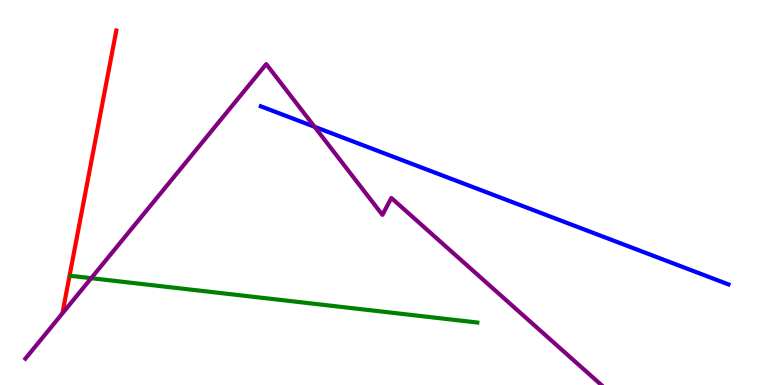[{'lines': ['blue', 'red'], 'intersections': []}, {'lines': ['green', 'red'], 'intersections': []}, {'lines': ['purple', 'red'], 'intersections': []}, {'lines': ['blue', 'green'], 'intersections': []}, {'lines': ['blue', 'purple'], 'intersections': [{'x': 4.06, 'y': 6.71}]}, {'lines': ['green', 'purple'], 'intersections': [{'x': 1.18, 'y': 2.77}]}]